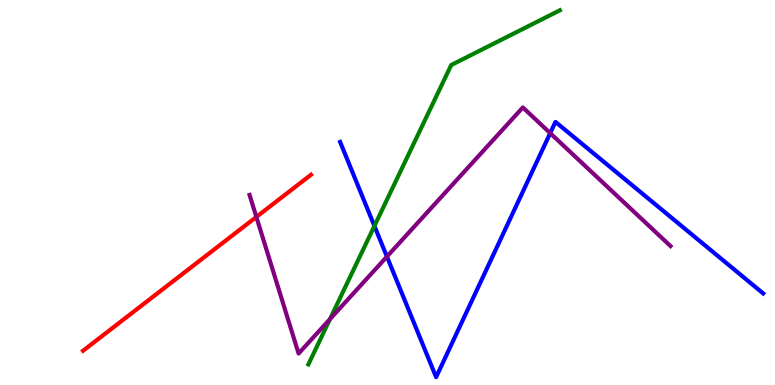[{'lines': ['blue', 'red'], 'intersections': []}, {'lines': ['green', 'red'], 'intersections': []}, {'lines': ['purple', 'red'], 'intersections': [{'x': 3.31, 'y': 4.37}]}, {'lines': ['blue', 'green'], 'intersections': [{'x': 4.83, 'y': 4.13}]}, {'lines': ['blue', 'purple'], 'intersections': [{'x': 4.99, 'y': 3.33}, {'x': 7.1, 'y': 6.54}]}, {'lines': ['green', 'purple'], 'intersections': [{'x': 4.26, 'y': 1.71}]}]